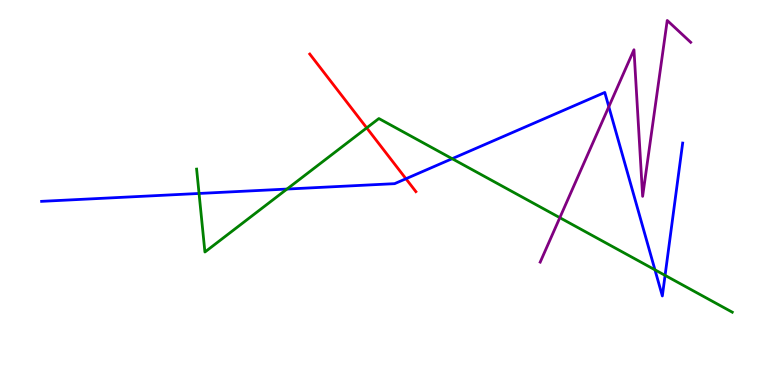[{'lines': ['blue', 'red'], 'intersections': [{'x': 5.24, 'y': 5.36}]}, {'lines': ['green', 'red'], 'intersections': [{'x': 4.73, 'y': 6.68}]}, {'lines': ['purple', 'red'], 'intersections': []}, {'lines': ['blue', 'green'], 'intersections': [{'x': 2.57, 'y': 4.98}, {'x': 3.7, 'y': 5.09}, {'x': 5.83, 'y': 5.88}, {'x': 8.45, 'y': 2.99}, {'x': 8.58, 'y': 2.85}]}, {'lines': ['blue', 'purple'], 'intersections': [{'x': 7.86, 'y': 7.23}]}, {'lines': ['green', 'purple'], 'intersections': [{'x': 7.22, 'y': 4.35}]}]